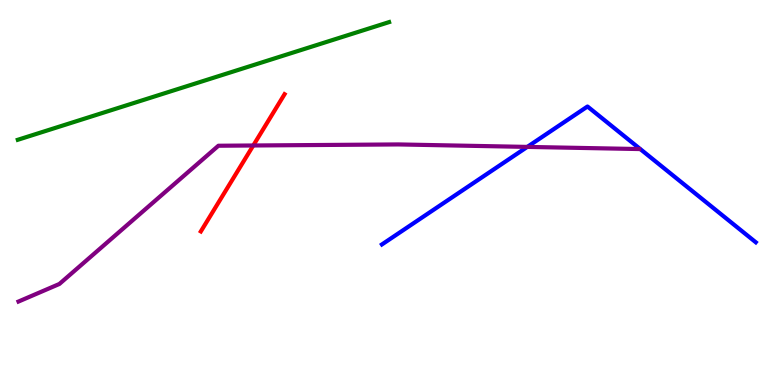[{'lines': ['blue', 'red'], 'intersections': []}, {'lines': ['green', 'red'], 'intersections': []}, {'lines': ['purple', 'red'], 'intersections': [{'x': 3.27, 'y': 6.22}]}, {'lines': ['blue', 'green'], 'intersections': []}, {'lines': ['blue', 'purple'], 'intersections': [{'x': 6.8, 'y': 6.18}]}, {'lines': ['green', 'purple'], 'intersections': []}]